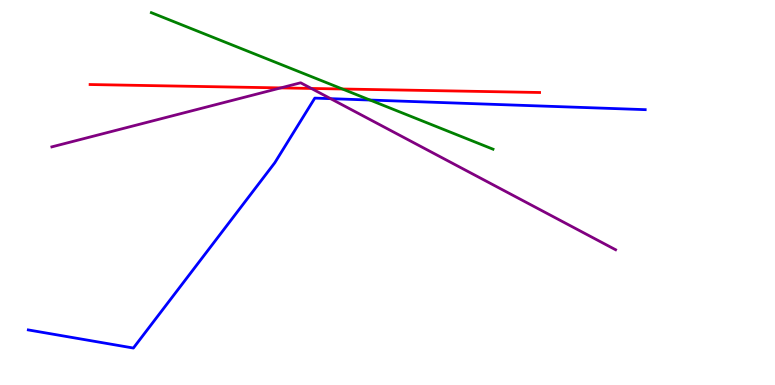[{'lines': ['blue', 'red'], 'intersections': []}, {'lines': ['green', 'red'], 'intersections': [{'x': 4.42, 'y': 7.69}]}, {'lines': ['purple', 'red'], 'intersections': [{'x': 3.62, 'y': 7.72}, {'x': 4.02, 'y': 7.7}]}, {'lines': ['blue', 'green'], 'intersections': [{'x': 4.77, 'y': 7.4}]}, {'lines': ['blue', 'purple'], 'intersections': [{'x': 4.27, 'y': 7.44}]}, {'lines': ['green', 'purple'], 'intersections': []}]